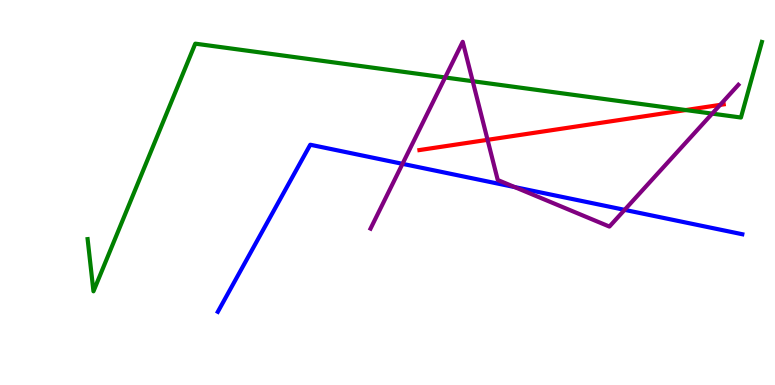[{'lines': ['blue', 'red'], 'intersections': []}, {'lines': ['green', 'red'], 'intersections': [{'x': 8.85, 'y': 7.14}]}, {'lines': ['purple', 'red'], 'intersections': [{'x': 6.29, 'y': 6.37}, {'x': 9.29, 'y': 7.28}]}, {'lines': ['blue', 'green'], 'intersections': []}, {'lines': ['blue', 'purple'], 'intersections': [{'x': 5.19, 'y': 5.74}, {'x': 6.64, 'y': 5.14}, {'x': 8.06, 'y': 4.55}]}, {'lines': ['green', 'purple'], 'intersections': [{'x': 5.74, 'y': 7.99}, {'x': 6.1, 'y': 7.89}, {'x': 9.19, 'y': 7.05}]}]